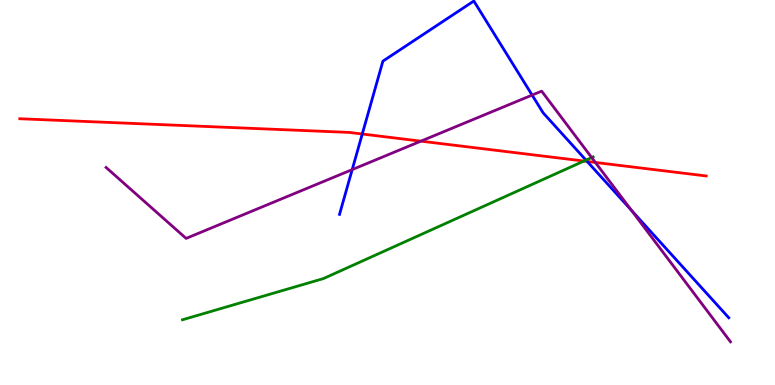[{'lines': ['blue', 'red'], 'intersections': [{'x': 4.67, 'y': 6.52}, {'x': 7.58, 'y': 5.81}]}, {'lines': ['green', 'red'], 'intersections': [{'x': 7.53, 'y': 5.82}]}, {'lines': ['purple', 'red'], 'intersections': [{'x': 5.43, 'y': 6.33}, {'x': 7.68, 'y': 5.78}]}, {'lines': ['blue', 'green'], 'intersections': [{'x': 7.56, 'y': 5.84}]}, {'lines': ['blue', 'purple'], 'intersections': [{'x': 4.54, 'y': 5.59}, {'x': 6.87, 'y': 7.53}, {'x': 8.15, 'y': 4.54}]}, {'lines': ['green', 'purple'], 'intersections': [{'x': 7.63, 'y': 5.91}]}]